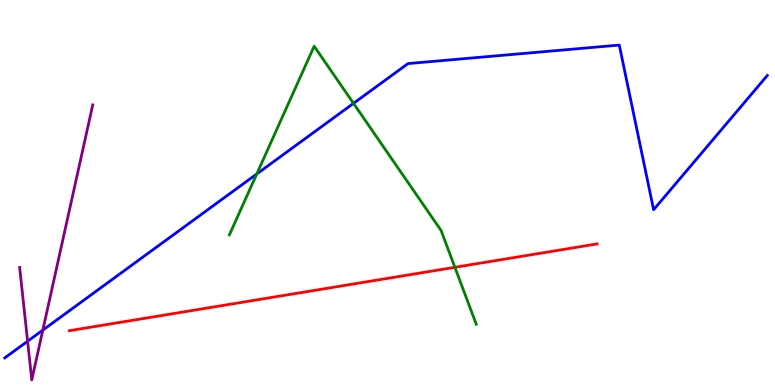[{'lines': ['blue', 'red'], 'intersections': []}, {'lines': ['green', 'red'], 'intersections': [{'x': 5.87, 'y': 3.06}]}, {'lines': ['purple', 'red'], 'intersections': []}, {'lines': ['blue', 'green'], 'intersections': [{'x': 3.31, 'y': 5.48}, {'x': 4.56, 'y': 7.32}]}, {'lines': ['blue', 'purple'], 'intersections': [{'x': 0.356, 'y': 1.14}, {'x': 0.552, 'y': 1.43}]}, {'lines': ['green', 'purple'], 'intersections': []}]